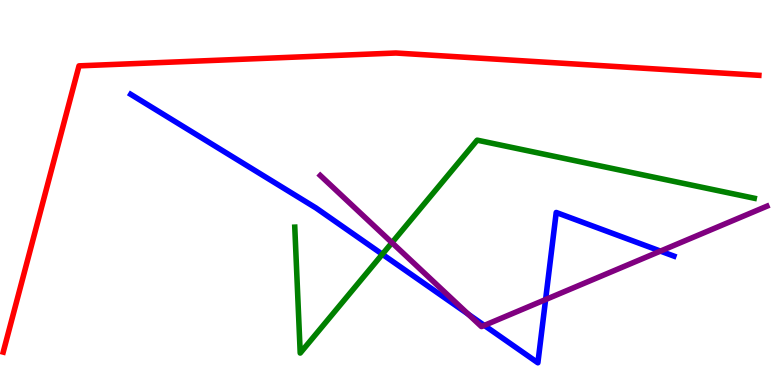[{'lines': ['blue', 'red'], 'intersections': []}, {'lines': ['green', 'red'], 'intersections': []}, {'lines': ['purple', 'red'], 'intersections': []}, {'lines': ['blue', 'green'], 'intersections': [{'x': 4.93, 'y': 3.4}]}, {'lines': ['blue', 'purple'], 'intersections': [{'x': 6.04, 'y': 1.84}, {'x': 6.25, 'y': 1.55}, {'x': 7.04, 'y': 2.22}, {'x': 8.52, 'y': 3.48}]}, {'lines': ['green', 'purple'], 'intersections': [{'x': 5.06, 'y': 3.7}]}]